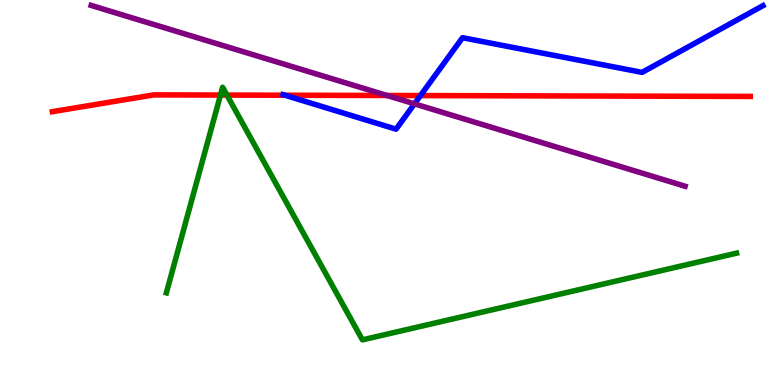[{'lines': ['blue', 'red'], 'intersections': [{'x': 3.68, 'y': 7.53}, {'x': 5.43, 'y': 7.52}]}, {'lines': ['green', 'red'], 'intersections': [{'x': 2.85, 'y': 7.53}, {'x': 2.93, 'y': 7.53}]}, {'lines': ['purple', 'red'], 'intersections': [{'x': 4.99, 'y': 7.52}]}, {'lines': ['blue', 'green'], 'intersections': []}, {'lines': ['blue', 'purple'], 'intersections': [{'x': 5.35, 'y': 7.3}]}, {'lines': ['green', 'purple'], 'intersections': []}]